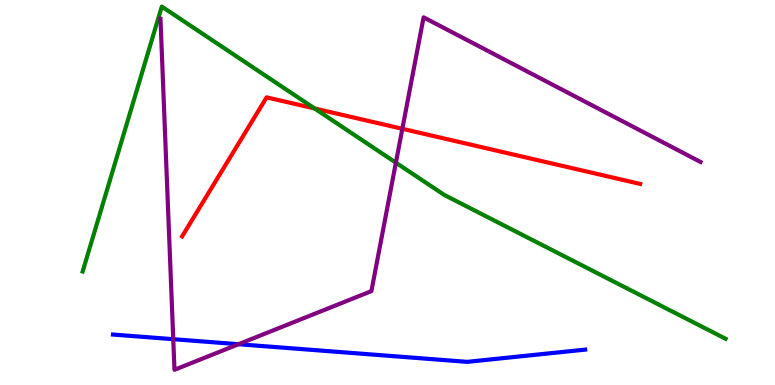[{'lines': ['blue', 'red'], 'intersections': []}, {'lines': ['green', 'red'], 'intersections': [{'x': 4.06, 'y': 7.18}]}, {'lines': ['purple', 'red'], 'intersections': [{'x': 5.19, 'y': 6.65}]}, {'lines': ['blue', 'green'], 'intersections': []}, {'lines': ['blue', 'purple'], 'intersections': [{'x': 2.24, 'y': 1.19}, {'x': 3.08, 'y': 1.06}]}, {'lines': ['green', 'purple'], 'intersections': [{'x': 5.11, 'y': 5.77}]}]